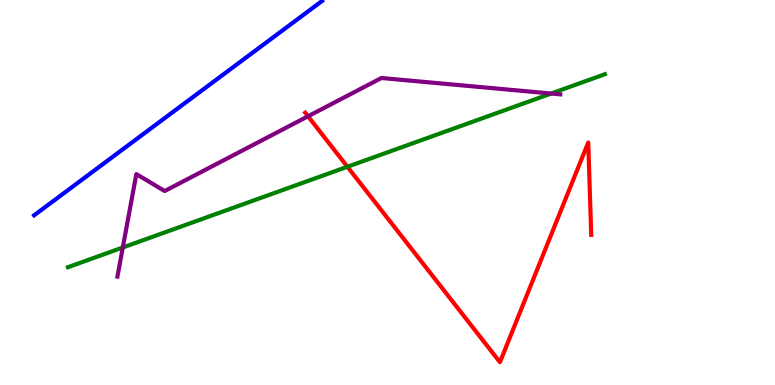[{'lines': ['blue', 'red'], 'intersections': []}, {'lines': ['green', 'red'], 'intersections': [{'x': 4.48, 'y': 5.67}]}, {'lines': ['purple', 'red'], 'intersections': [{'x': 3.97, 'y': 6.98}]}, {'lines': ['blue', 'green'], 'intersections': []}, {'lines': ['blue', 'purple'], 'intersections': []}, {'lines': ['green', 'purple'], 'intersections': [{'x': 1.58, 'y': 3.57}, {'x': 7.11, 'y': 7.57}]}]